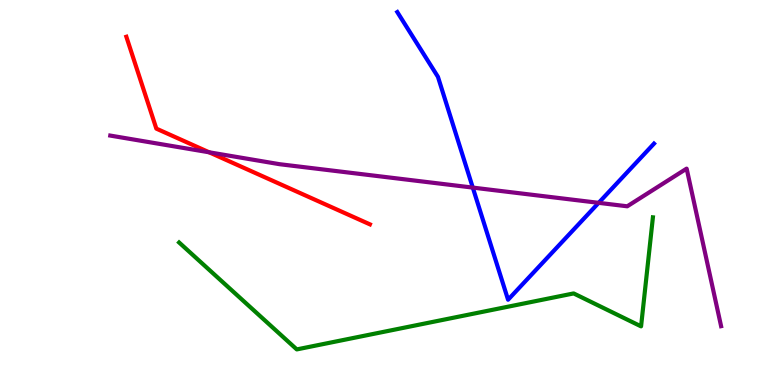[{'lines': ['blue', 'red'], 'intersections': []}, {'lines': ['green', 'red'], 'intersections': []}, {'lines': ['purple', 'red'], 'intersections': [{'x': 2.7, 'y': 6.04}]}, {'lines': ['blue', 'green'], 'intersections': []}, {'lines': ['blue', 'purple'], 'intersections': [{'x': 6.1, 'y': 5.13}, {'x': 7.72, 'y': 4.73}]}, {'lines': ['green', 'purple'], 'intersections': []}]